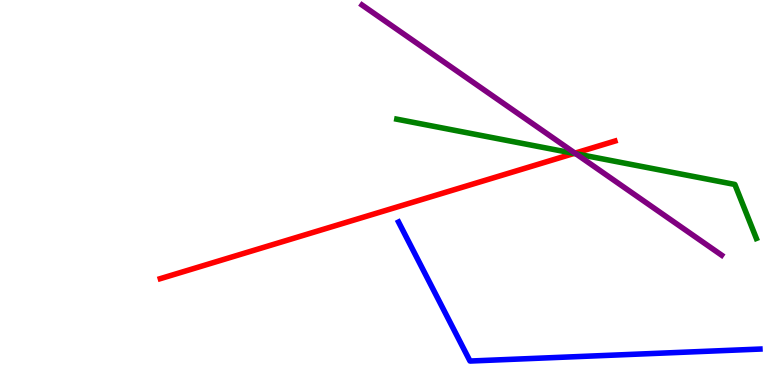[{'lines': ['blue', 'red'], 'intersections': []}, {'lines': ['green', 'red'], 'intersections': [{'x': 7.41, 'y': 6.02}]}, {'lines': ['purple', 'red'], 'intersections': [{'x': 7.42, 'y': 6.02}]}, {'lines': ['blue', 'green'], 'intersections': []}, {'lines': ['blue', 'purple'], 'intersections': []}, {'lines': ['green', 'purple'], 'intersections': [{'x': 7.43, 'y': 6.01}]}]